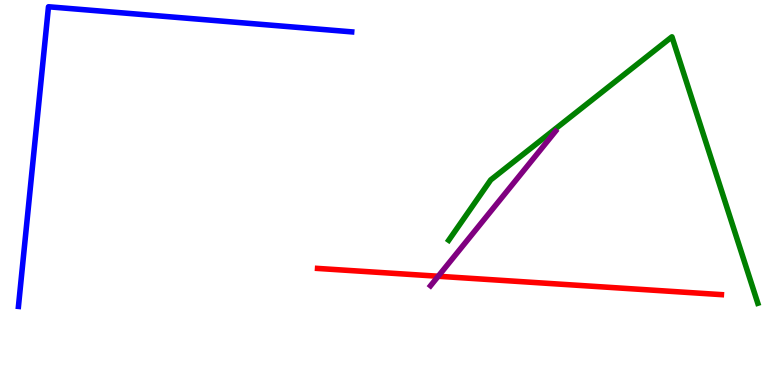[{'lines': ['blue', 'red'], 'intersections': []}, {'lines': ['green', 'red'], 'intersections': []}, {'lines': ['purple', 'red'], 'intersections': [{'x': 5.65, 'y': 2.82}]}, {'lines': ['blue', 'green'], 'intersections': []}, {'lines': ['blue', 'purple'], 'intersections': []}, {'lines': ['green', 'purple'], 'intersections': []}]